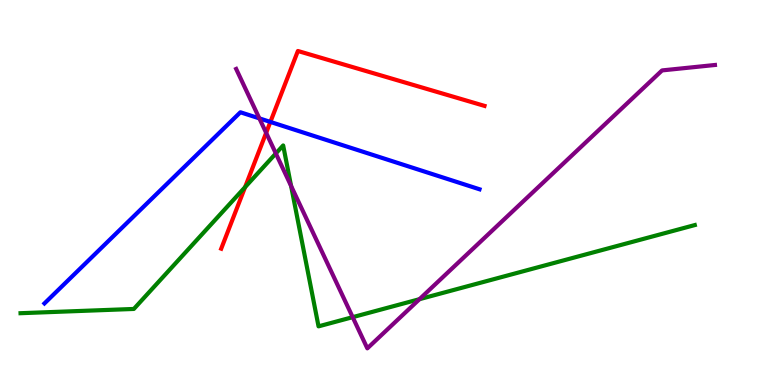[{'lines': ['blue', 'red'], 'intersections': [{'x': 3.49, 'y': 6.83}]}, {'lines': ['green', 'red'], 'intersections': [{'x': 3.16, 'y': 5.14}]}, {'lines': ['purple', 'red'], 'intersections': [{'x': 3.43, 'y': 6.55}]}, {'lines': ['blue', 'green'], 'intersections': []}, {'lines': ['blue', 'purple'], 'intersections': [{'x': 3.35, 'y': 6.93}]}, {'lines': ['green', 'purple'], 'intersections': [{'x': 3.56, 'y': 6.01}, {'x': 3.76, 'y': 5.17}, {'x': 4.55, 'y': 1.76}, {'x': 5.41, 'y': 2.23}]}]